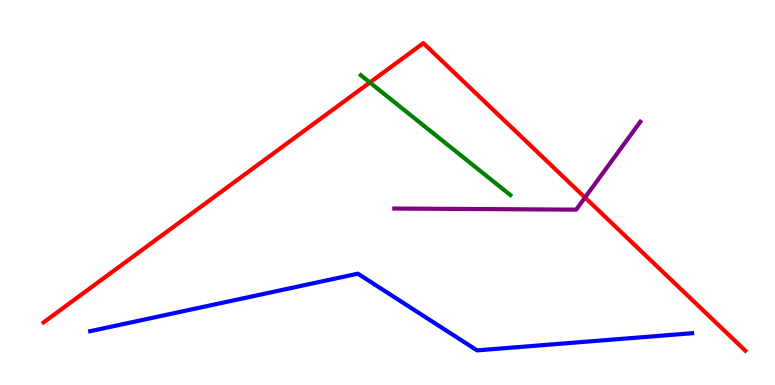[{'lines': ['blue', 'red'], 'intersections': []}, {'lines': ['green', 'red'], 'intersections': [{'x': 4.77, 'y': 7.86}]}, {'lines': ['purple', 'red'], 'intersections': [{'x': 7.55, 'y': 4.87}]}, {'lines': ['blue', 'green'], 'intersections': []}, {'lines': ['blue', 'purple'], 'intersections': []}, {'lines': ['green', 'purple'], 'intersections': []}]